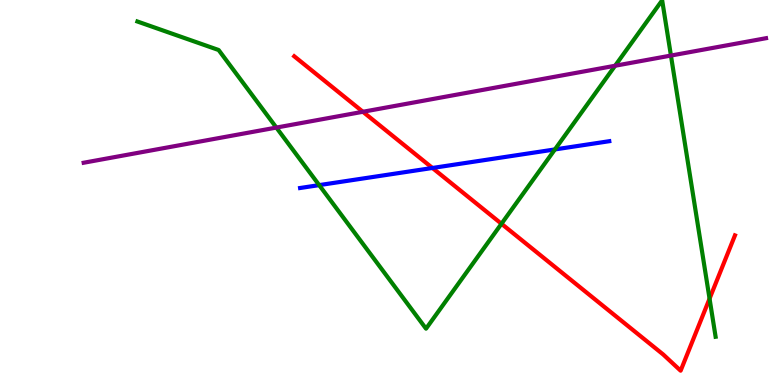[{'lines': ['blue', 'red'], 'intersections': [{'x': 5.58, 'y': 5.64}]}, {'lines': ['green', 'red'], 'intersections': [{'x': 6.47, 'y': 4.19}, {'x': 9.16, 'y': 2.24}]}, {'lines': ['purple', 'red'], 'intersections': [{'x': 4.68, 'y': 7.1}]}, {'lines': ['blue', 'green'], 'intersections': [{'x': 4.12, 'y': 5.19}, {'x': 7.16, 'y': 6.12}]}, {'lines': ['blue', 'purple'], 'intersections': []}, {'lines': ['green', 'purple'], 'intersections': [{'x': 3.57, 'y': 6.69}, {'x': 7.94, 'y': 8.29}, {'x': 8.66, 'y': 8.56}]}]